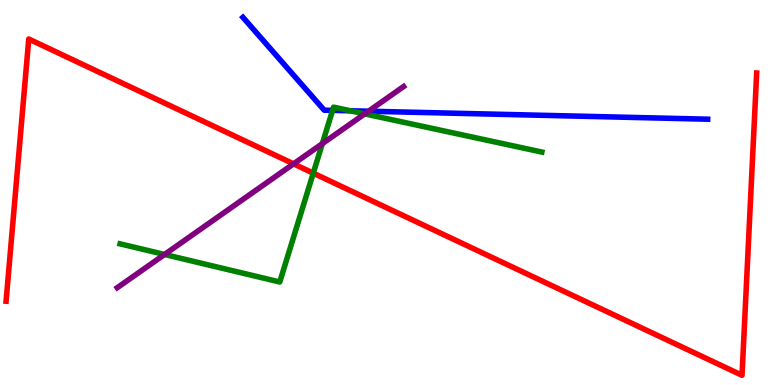[{'lines': ['blue', 'red'], 'intersections': []}, {'lines': ['green', 'red'], 'intersections': [{'x': 4.04, 'y': 5.5}]}, {'lines': ['purple', 'red'], 'intersections': [{'x': 3.79, 'y': 5.74}]}, {'lines': ['blue', 'green'], 'intersections': [{'x': 4.29, 'y': 7.13}, {'x': 4.52, 'y': 7.12}]}, {'lines': ['blue', 'purple'], 'intersections': [{'x': 4.75, 'y': 7.11}]}, {'lines': ['green', 'purple'], 'intersections': [{'x': 2.12, 'y': 3.39}, {'x': 4.16, 'y': 6.27}, {'x': 4.71, 'y': 7.04}]}]